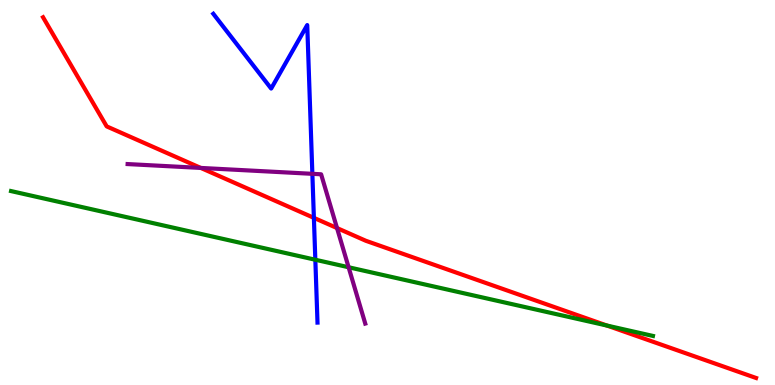[{'lines': ['blue', 'red'], 'intersections': [{'x': 4.05, 'y': 4.34}]}, {'lines': ['green', 'red'], 'intersections': [{'x': 7.83, 'y': 1.54}]}, {'lines': ['purple', 'red'], 'intersections': [{'x': 2.59, 'y': 5.64}, {'x': 4.35, 'y': 4.08}]}, {'lines': ['blue', 'green'], 'intersections': [{'x': 4.07, 'y': 3.25}]}, {'lines': ['blue', 'purple'], 'intersections': [{'x': 4.03, 'y': 5.49}]}, {'lines': ['green', 'purple'], 'intersections': [{'x': 4.5, 'y': 3.06}]}]